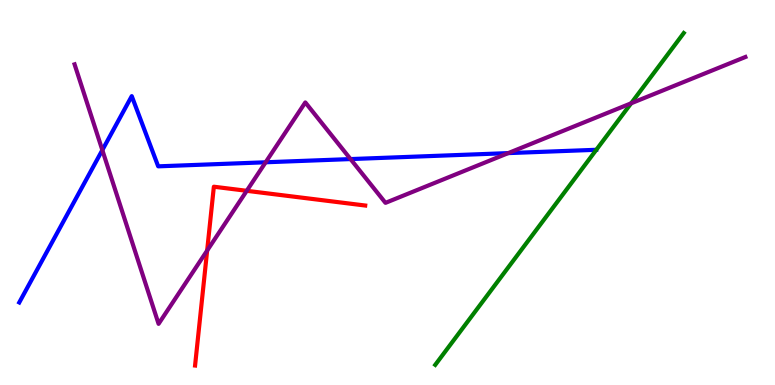[{'lines': ['blue', 'red'], 'intersections': []}, {'lines': ['green', 'red'], 'intersections': []}, {'lines': ['purple', 'red'], 'intersections': [{'x': 2.67, 'y': 3.49}, {'x': 3.18, 'y': 5.04}]}, {'lines': ['blue', 'green'], 'intersections': []}, {'lines': ['blue', 'purple'], 'intersections': [{'x': 1.32, 'y': 6.1}, {'x': 3.43, 'y': 5.78}, {'x': 4.52, 'y': 5.87}, {'x': 6.56, 'y': 6.02}]}, {'lines': ['green', 'purple'], 'intersections': [{'x': 8.14, 'y': 7.32}]}]